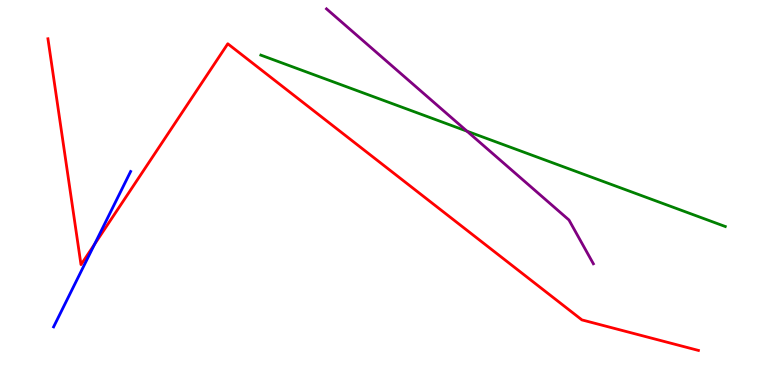[{'lines': ['blue', 'red'], 'intersections': [{'x': 1.22, 'y': 3.66}]}, {'lines': ['green', 'red'], 'intersections': []}, {'lines': ['purple', 'red'], 'intersections': []}, {'lines': ['blue', 'green'], 'intersections': []}, {'lines': ['blue', 'purple'], 'intersections': []}, {'lines': ['green', 'purple'], 'intersections': [{'x': 6.03, 'y': 6.59}]}]